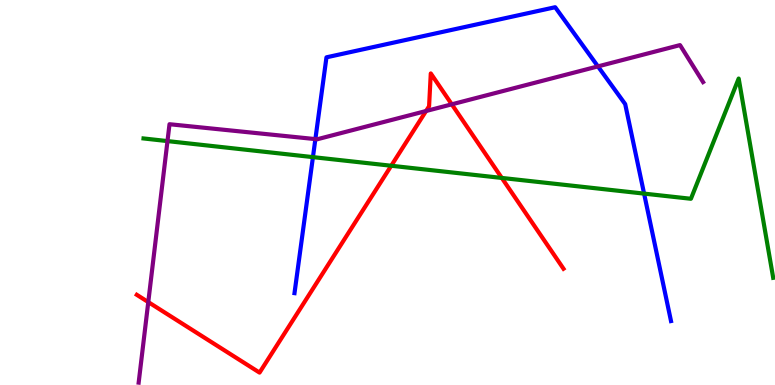[{'lines': ['blue', 'red'], 'intersections': []}, {'lines': ['green', 'red'], 'intersections': [{'x': 5.05, 'y': 5.69}, {'x': 6.47, 'y': 5.38}]}, {'lines': ['purple', 'red'], 'intersections': [{'x': 1.91, 'y': 2.15}, {'x': 5.5, 'y': 7.12}, {'x': 5.83, 'y': 7.29}]}, {'lines': ['blue', 'green'], 'intersections': [{'x': 4.04, 'y': 5.92}, {'x': 8.31, 'y': 4.97}]}, {'lines': ['blue', 'purple'], 'intersections': [{'x': 4.07, 'y': 6.39}, {'x': 7.72, 'y': 8.28}]}, {'lines': ['green', 'purple'], 'intersections': [{'x': 2.16, 'y': 6.34}]}]